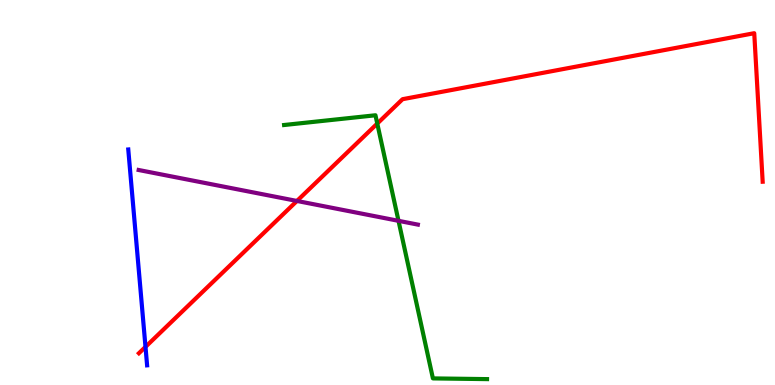[{'lines': ['blue', 'red'], 'intersections': [{'x': 1.88, 'y': 0.99}]}, {'lines': ['green', 'red'], 'intersections': [{'x': 4.87, 'y': 6.79}]}, {'lines': ['purple', 'red'], 'intersections': [{'x': 3.83, 'y': 4.78}]}, {'lines': ['blue', 'green'], 'intersections': []}, {'lines': ['blue', 'purple'], 'intersections': []}, {'lines': ['green', 'purple'], 'intersections': [{'x': 5.14, 'y': 4.26}]}]